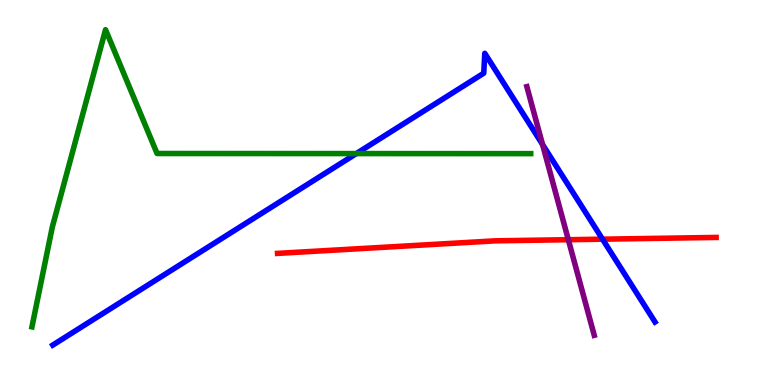[{'lines': ['blue', 'red'], 'intersections': [{'x': 7.77, 'y': 3.79}]}, {'lines': ['green', 'red'], 'intersections': []}, {'lines': ['purple', 'red'], 'intersections': [{'x': 7.33, 'y': 3.77}]}, {'lines': ['blue', 'green'], 'intersections': [{'x': 4.6, 'y': 6.01}]}, {'lines': ['blue', 'purple'], 'intersections': [{'x': 7.0, 'y': 6.25}]}, {'lines': ['green', 'purple'], 'intersections': []}]